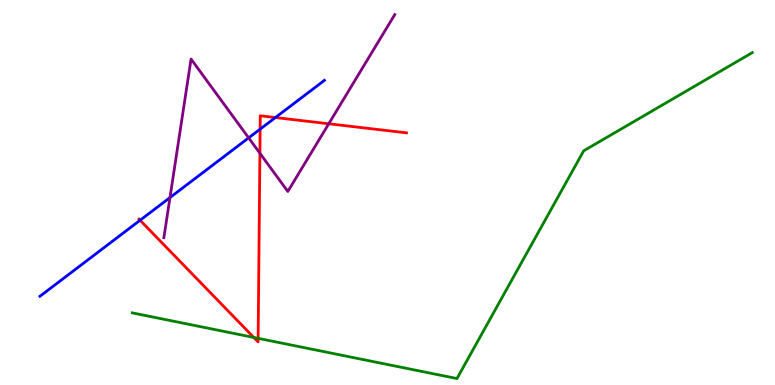[{'lines': ['blue', 'red'], 'intersections': [{'x': 1.81, 'y': 4.28}, {'x': 3.36, 'y': 6.65}, {'x': 3.55, 'y': 6.95}]}, {'lines': ['green', 'red'], 'intersections': [{'x': 3.27, 'y': 1.23}, {'x': 3.33, 'y': 1.21}]}, {'lines': ['purple', 'red'], 'intersections': [{'x': 3.35, 'y': 6.02}, {'x': 4.24, 'y': 6.79}]}, {'lines': ['blue', 'green'], 'intersections': []}, {'lines': ['blue', 'purple'], 'intersections': [{'x': 2.19, 'y': 4.87}, {'x': 3.21, 'y': 6.42}]}, {'lines': ['green', 'purple'], 'intersections': []}]